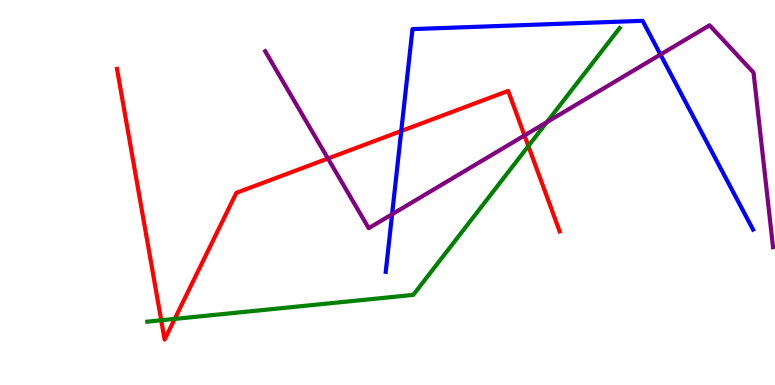[{'lines': ['blue', 'red'], 'intersections': [{'x': 5.18, 'y': 6.6}]}, {'lines': ['green', 'red'], 'intersections': [{'x': 2.08, 'y': 1.68}, {'x': 2.25, 'y': 1.72}, {'x': 6.82, 'y': 6.21}]}, {'lines': ['purple', 'red'], 'intersections': [{'x': 4.23, 'y': 5.88}, {'x': 6.77, 'y': 6.48}]}, {'lines': ['blue', 'green'], 'intersections': []}, {'lines': ['blue', 'purple'], 'intersections': [{'x': 5.06, 'y': 4.43}, {'x': 8.52, 'y': 8.58}]}, {'lines': ['green', 'purple'], 'intersections': [{'x': 7.06, 'y': 6.83}]}]